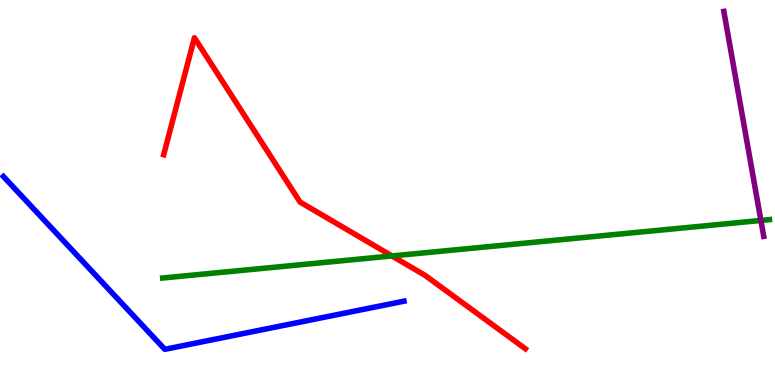[{'lines': ['blue', 'red'], 'intersections': []}, {'lines': ['green', 'red'], 'intersections': [{'x': 5.06, 'y': 3.35}]}, {'lines': ['purple', 'red'], 'intersections': []}, {'lines': ['blue', 'green'], 'intersections': []}, {'lines': ['blue', 'purple'], 'intersections': []}, {'lines': ['green', 'purple'], 'intersections': [{'x': 9.82, 'y': 4.27}]}]